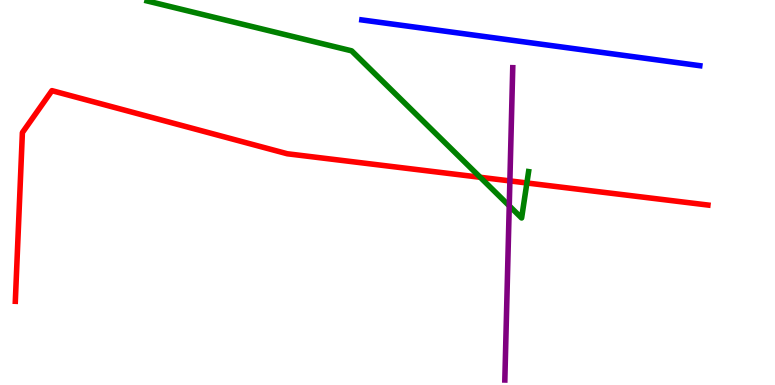[{'lines': ['blue', 'red'], 'intersections': []}, {'lines': ['green', 'red'], 'intersections': [{'x': 6.2, 'y': 5.4}, {'x': 6.8, 'y': 5.25}]}, {'lines': ['purple', 'red'], 'intersections': [{'x': 6.58, 'y': 5.3}]}, {'lines': ['blue', 'green'], 'intersections': []}, {'lines': ['blue', 'purple'], 'intersections': []}, {'lines': ['green', 'purple'], 'intersections': [{'x': 6.57, 'y': 4.65}]}]